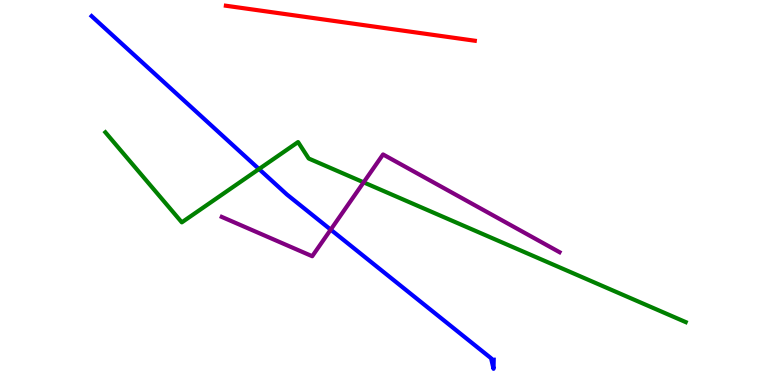[{'lines': ['blue', 'red'], 'intersections': []}, {'lines': ['green', 'red'], 'intersections': []}, {'lines': ['purple', 'red'], 'intersections': []}, {'lines': ['blue', 'green'], 'intersections': [{'x': 3.34, 'y': 5.61}]}, {'lines': ['blue', 'purple'], 'intersections': [{'x': 4.27, 'y': 4.04}]}, {'lines': ['green', 'purple'], 'intersections': [{'x': 4.69, 'y': 5.26}]}]